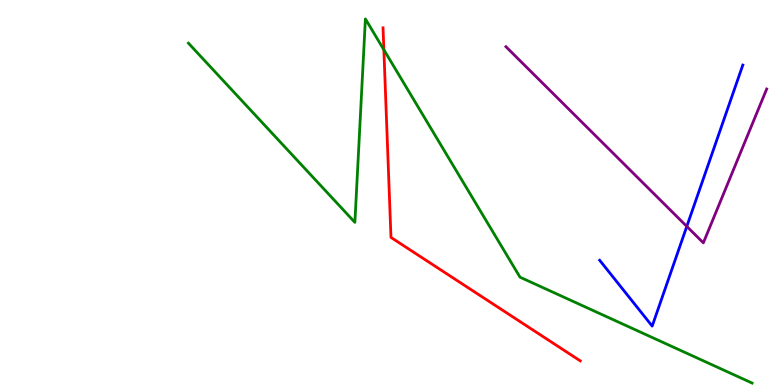[{'lines': ['blue', 'red'], 'intersections': []}, {'lines': ['green', 'red'], 'intersections': [{'x': 4.95, 'y': 8.71}]}, {'lines': ['purple', 'red'], 'intersections': []}, {'lines': ['blue', 'green'], 'intersections': []}, {'lines': ['blue', 'purple'], 'intersections': [{'x': 8.86, 'y': 4.12}]}, {'lines': ['green', 'purple'], 'intersections': []}]